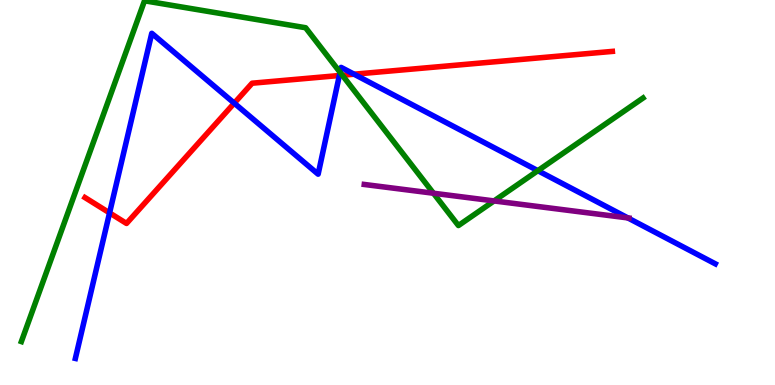[{'lines': ['blue', 'red'], 'intersections': [{'x': 1.41, 'y': 4.47}, {'x': 3.02, 'y': 7.32}, {'x': 4.38, 'y': 8.04}, {'x': 4.57, 'y': 8.07}]}, {'lines': ['green', 'red'], 'intersections': [{'x': 4.42, 'y': 8.05}]}, {'lines': ['purple', 'red'], 'intersections': []}, {'lines': ['blue', 'green'], 'intersections': [{'x': 4.39, 'y': 8.12}, {'x': 6.94, 'y': 5.57}]}, {'lines': ['blue', 'purple'], 'intersections': [{'x': 8.1, 'y': 4.34}]}, {'lines': ['green', 'purple'], 'intersections': [{'x': 5.59, 'y': 4.98}, {'x': 6.37, 'y': 4.78}]}]